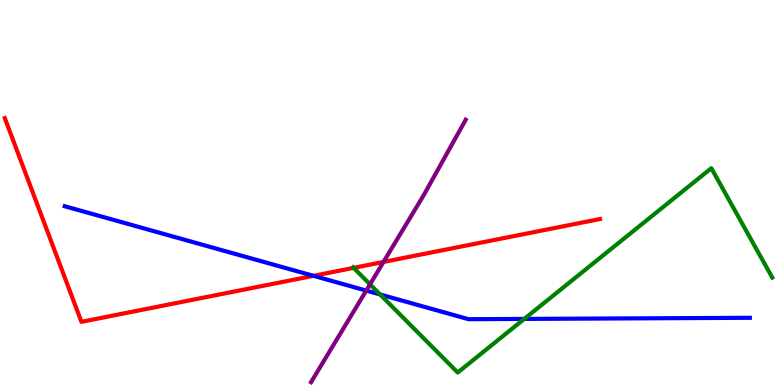[{'lines': ['blue', 'red'], 'intersections': [{'x': 4.05, 'y': 2.84}]}, {'lines': ['green', 'red'], 'intersections': [{'x': 4.56, 'y': 3.04}]}, {'lines': ['purple', 'red'], 'intersections': [{'x': 4.95, 'y': 3.2}]}, {'lines': ['blue', 'green'], 'intersections': [{'x': 4.9, 'y': 2.35}, {'x': 6.76, 'y': 1.72}]}, {'lines': ['blue', 'purple'], 'intersections': [{'x': 4.73, 'y': 2.45}]}, {'lines': ['green', 'purple'], 'intersections': [{'x': 4.77, 'y': 2.62}]}]